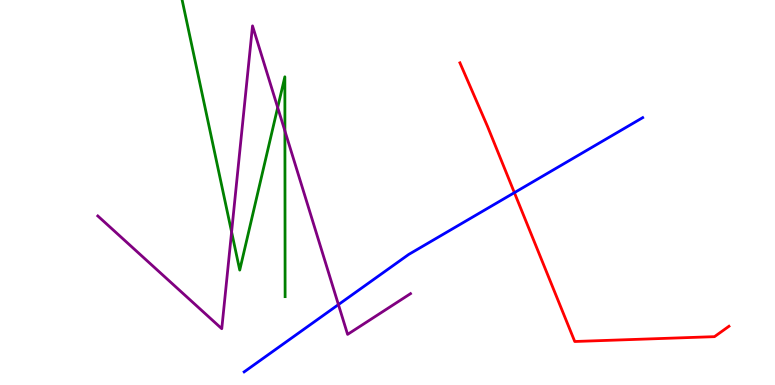[{'lines': ['blue', 'red'], 'intersections': [{'x': 6.64, 'y': 5.0}]}, {'lines': ['green', 'red'], 'intersections': []}, {'lines': ['purple', 'red'], 'intersections': []}, {'lines': ['blue', 'green'], 'intersections': []}, {'lines': ['blue', 'purple'], 'intersections': [{'x': 4.37, 'y': 2.09}]}, {'lines': ['green', 'purple'], 'intersections': [{'x': 2.99, 'y': 3.98}, {'x': 3.58, 'y': 7.21}, {'x': 3.68, 'y': 6.6}]}]